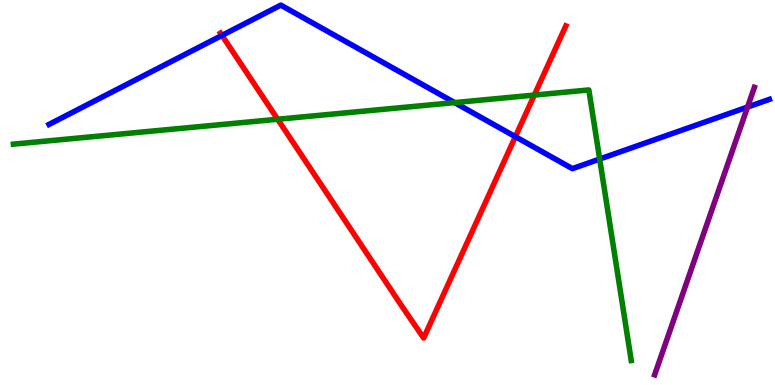[{'lines': ['blue', 'red'], 'intersections': [{'x': 2.86, 'y': 9.08}, {'x': 6.65, 'y': 6.45}]}, {'lines': ['green', 'red'], 'intersections': [{'x': 3.58, 'y': 6.9}, {'x': 6.89, 'y': 7.53}]}, {'lines': ['purple', 'red'], 'intersections': []}, {'lines': ['blue', 'green'], 'intersections': [{'x': 5.87, 'y': 7.34}, {'x': 7.74, 'y': 5.87}]}, {'lines': ['blue', 'purple'], 'intersections': [{'x': 9.65, 'y': 7.22}]}, {'lines': ['green', 'purple'], 'intersections': []}]